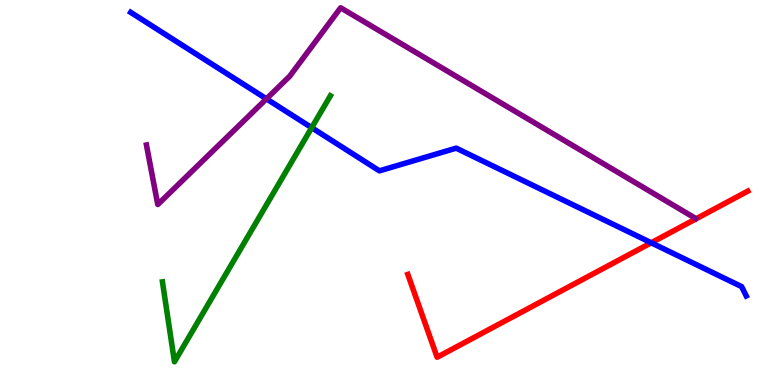[{'lines': ['blue', 'red'], 'intersections': [{'x': 8.4, 'y': 3.69}]}, {'lines': ['green', 'red'], 'intersections': []}, {'lines': ['purple', 'red'], 'intersections': []}, {'lines': ['blue', 'green'], 'intersections': [{'x': 4.02, 'y': 6.68}]}, {'lines': ['blue', 'purple'], 'intersections': [{'x': 3.44, 'y': 7.43}]}, {'lines': ['green', 'purple'], 'intersections': []}]